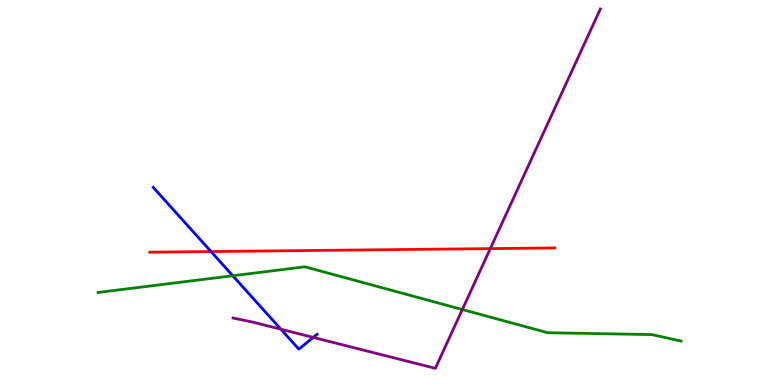[{'lines': ['blue', 'red'], 'intersections': [{'x': 2.72, 'y': 3.47}]}, {'lines': ['green', 'red'], 'intersections': []}, {'lines': ['purple', 'red'], 'intersections': [{'x': 6.33, 'y': 3.54}]}, {'lines': ['blue', 'green'], 'intersections': [{'x': 3.0, 'y': 2.84}]}, {'lines': ['blue', 'purple'], 'intersections': [{'x': 3.62, 'y': 1.45}, {'x': 4.04, 'y': 1.24}]}, {'lines': ['green', 'purple'], 'intersections': [{'x': 5.97, 'y': 1.96}]}]